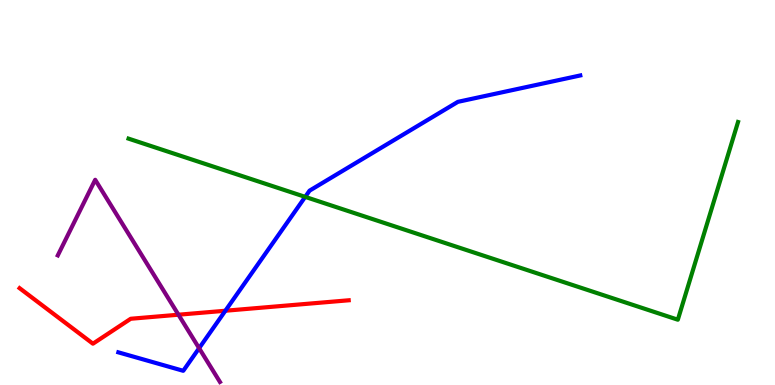[{'lines': ['blue', 'red'], 'intersections': [{'x': 2.91, 'y': 1.93}]}, {'lines': ['green', 'red'], 'intersections': []}, {'lines': ['purple', 'red'], 'intersections': [{'x': 2.3, 'y': 1.83}]}, {'lines': ['blue', 'green'], 'intersections': [{'x': 3.94, 'y': 4.89}]}, {'lines': ['blue', 'purple'], 'intersections': [{'x': 2.57, 'y': 0.956}]}, {'lines': ['green', 'purple'], 'intersections': []}]